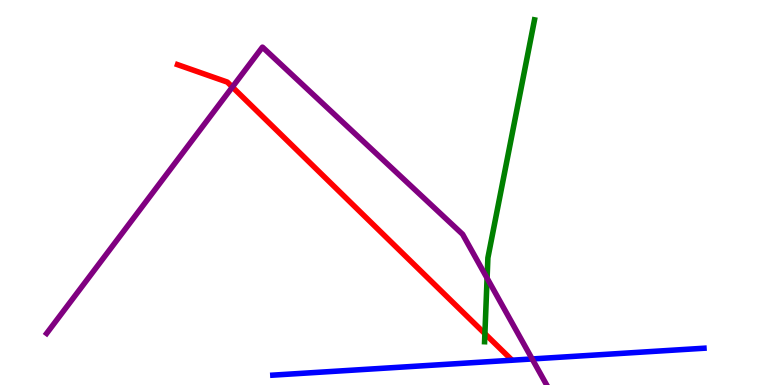[{'lines': ['blue', 'red'], 'intersections': []}, {'lines': ['green', 'red'], 'intersections': [{'x': 6.26, 'y': 1.33}]}, {'lines': ['purple', 'red'], 'intersections': [{'x': 3.0, 'y': 7.74}]}, {'lines': ['blue', 'green'], 'intersections': []}, {'lines': ['blue', 'purple'], 'intersections': [{'x': 6.87, 'y': 0.676}]}, {'lines': ['green', 'purple'], 'intersections': [{'x': 6.29, 'y': 2.78}]}]